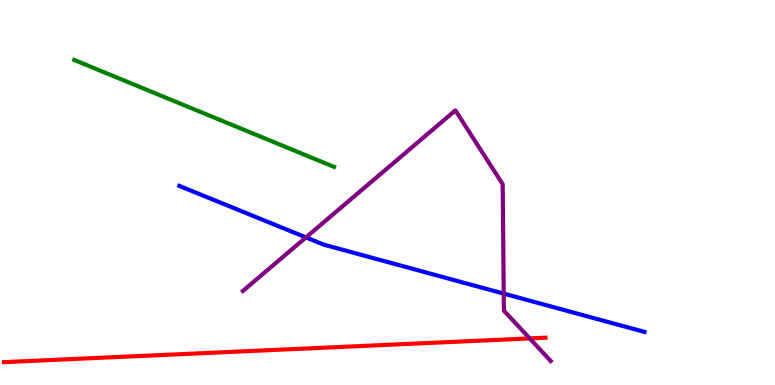[{'lines': ['blue', 'red'], 'intersections': []}, {'lines': ['green', 'red'], 'intersections': []}, {'lines': ['purple', 'red'], 'intersections': [{'x': 6.83, 'y': 1.21}]}, {'lines': ['blue', 'green'], 'intersections': []}, {'lines': ['blue', 'purple'], 'intersections': [{'x': 3.95, 'y': 3.83}, {'x': 6.5, 'y': 2.37}]}, {'lines': ['green', 'purple'], 'intersections': []}]